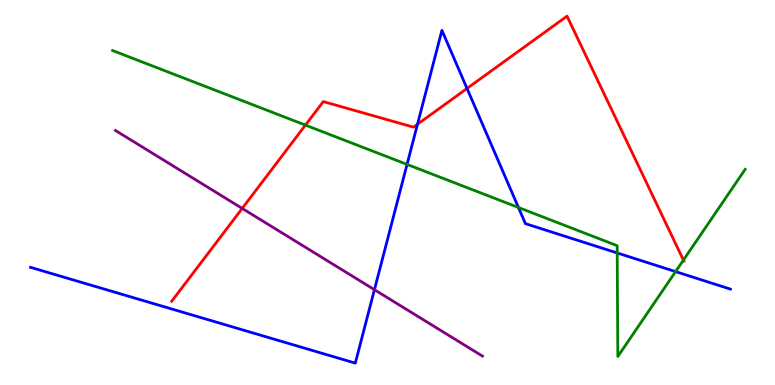[{'lines': ['blue', 'red'], 'intersections': [{'x': 5.39, 'y': 6.77}, {'x': 6.03, 'y': 7.7}]}, {'lines': ['green', 'red'], 'intersections': [{'x': 3.94, 'y': 6.75}, {'x': 8.82, 'y': 3.24}]}, {'lines': ['purple', 'red'], 'intersections': [{'x': 3.13, 'y': 4.59}]}, {'lines': ['blue', 'green'], 'intersections': [{'x': 5.25, 'y': 5.73}, {'x': 6.69, 'y': 4.61}, {'x': 7.96, 'y': 3.43}, {'x': 8.72, 'y': 2.95}]}, {'lines': ['blue', 'purple'], 'intersections': [{'x': 4.83, 'y': 2.48}]}, {'lines': ['green', 'purple'], 'intersections': []}]